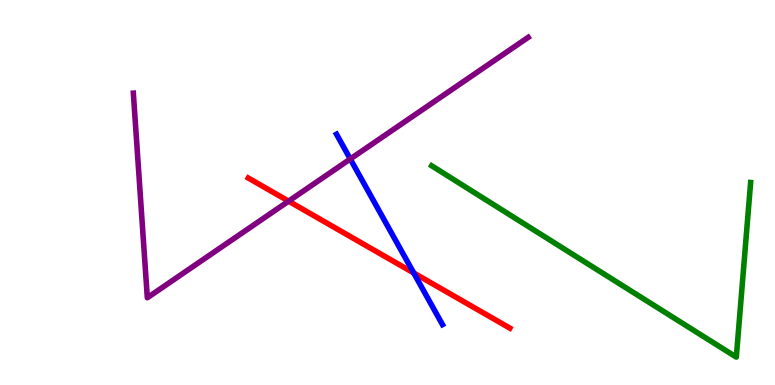[{'lines': ['blue', 'red'], 'intersections': [{'x': 5.34, 'y': 2.91}]}, {'lines': ['green', 'red'], 'intersections': []}, {'lines': ['purple', 'red'], 'intersections': [{'x': 3.72, 'y': 4.78}]}, {'lines': ['blue', 'green'], 'intersections': []}, {'lines': ['blue', 'purple'], 'intersections': [{'x': 4.52, 'y': 5.87}]}, {'lines': ['green', 'purple'], 'intersections': []}]